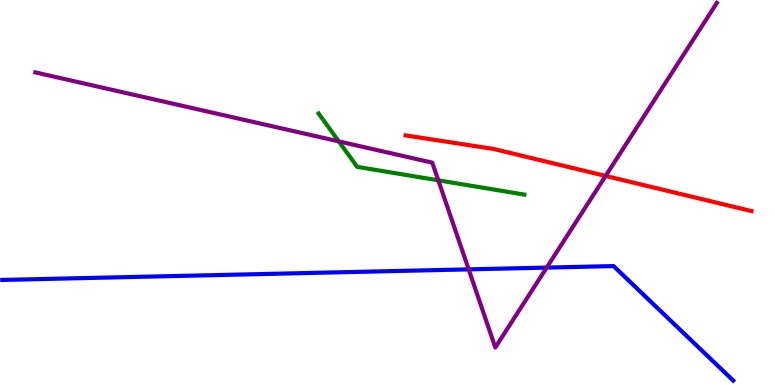[{'lines': ['blue', 'red'], 'intersections': []}, {'lines': ['green', 'red'], 'intersections': []}, {'lines': ['purple', 'red'], 'intersections': [{'x': 7.81, 'y': 5.43}]}, {'lines': ['blue', 'green'], 'intersections': []}, {'lines': ['blue', 'purple'], 'intersections': [{'x': 6.05, 'y': 3.0}, {'x': 7.05, 'y': 3.05}]}, {'lines': ['green', 'purple'], 'intersections': [{'x': 4.37, 'y': 6.33}, {'x': 5.66, 'y': 5.32}]}]